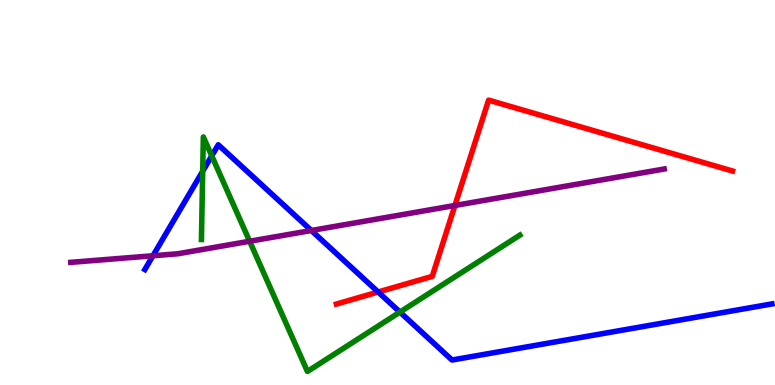[{'lines': ['blue', 'red'], 'intersections': [{'x': 4.88, 'y': 2.42}]}, {'lines': ['green', 'red'], 'intersections': []}, {'lines': ['purple', 'red'], 'intersections': [{'x': 5.87, 'y': 4.66}]}, {'lines': ['blue', 'green'], 'intersections': [{'x': 2.62, 'y': 5.55}, {'x': 2.73, 'y': 5.95}, {'x': 5.16, 'y': 1.89}]}, {'lines': ['blue', 'purple'], 'intersections': [{'x': 1.97, 'y': 3.36}, {'x': 4.02, 'y': 4.01}]}, {'lines': ['green', 'purple'], 'intersections': [{'x': 3.22, 'y': 3.73}]}]